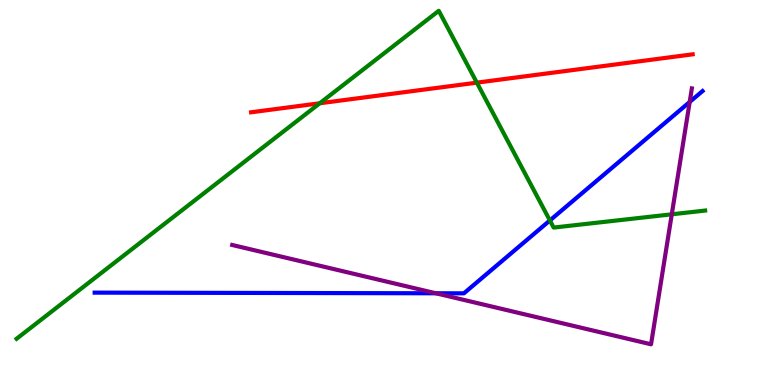[{'lines': ['blue', 'red'], 'intersections': []}, {'lines': ['green', 'red'], 'intersections': [{'x': 4.13, 'y': 7.32}, {'x': 6.15, 'y': 7.85}]}, {'lines': ['purple', 'red'], 'intersections': []}, {'lines': ['blue', 'green'], 'intersections': [{'x': 7.1, 'y': 4.27}]}, {'lines': ['blue', 'purple'], 'intersections': [{'x': 5.62, 'y': 2.38}, {'x': 8.9, 'y': 7.35}]}, {'lines': ['green', 'purple'], 'intersections': [{'x': 8.67, 'y': 4.43}]}]